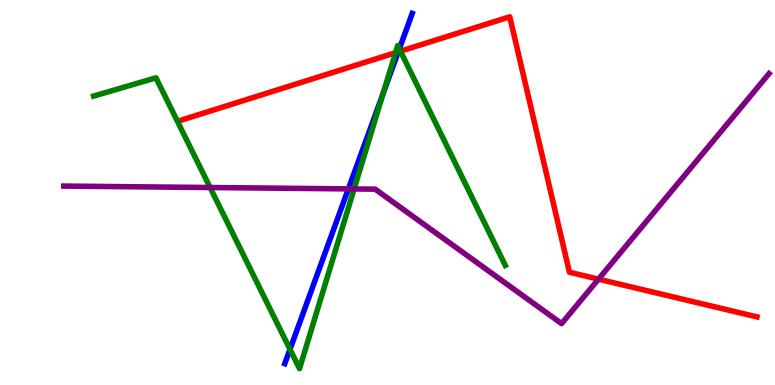[{'lines': ['blue', 'red'], 'intersections': [{'x': 5.14, 'y': 8.65}]}, {'lines': ['green', 'red'], 'intersections': [{'x': 5.1, 'y': 8.63}, {'x': 5.17, 'y': 8.67}]}, {'lines': ['purple', 'red'], 'intersections': [{'x': 7.72, 'y': 2.75}]}, {'lines': ['blue', 'green'], 'intersections': [{'x': 3.74, 'y': 0.927}, {'x': 4.94, 'y': 7.58}, {'x': 5.15, 'y': 8.73}]}, {'lines': ['blue', 'purple'], 'intersections': [{'x': 4.5, 'y': 5.09}]}, {'lines': ['green', 'purple'], 'intersections': [{'x': 2.71, 'y': 5.13}, {'x': 4.57, 'y': 5.09}]}]